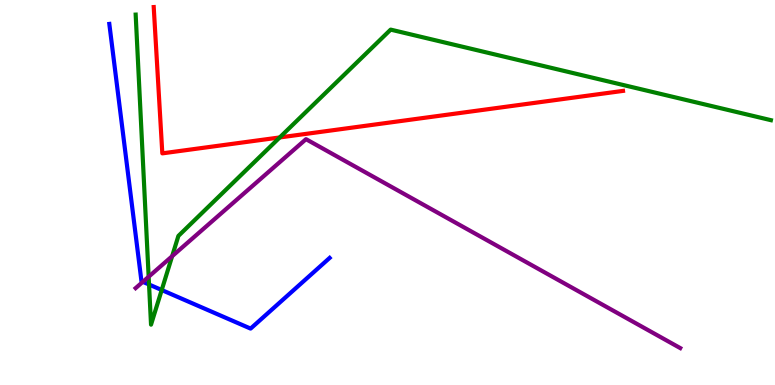[{'lines': ['blue', 'red'], 'intersections': []}, {'lines': ['green', 'red'], 'intersections': [{'x': 3.61, 'y': 6.43}]}, {'lines': ['purple', 'red'], 'intersections': []}, {'lines': ['blue', 'green'], 'intersections': [{'x': 1.92, 'y': 2.61}, {'x': 2.09, 'y': 2.47}]}, {'lines': ['blue', 'purple'], 'intersections': [{'x': 1.84, 'y': 2.68}]}, {'lines': ['green', 'purple'], 'intersections': [{'x': 1.92, 'y': 2.81}, {'x': 2.22, 'y': 3.35}]}]